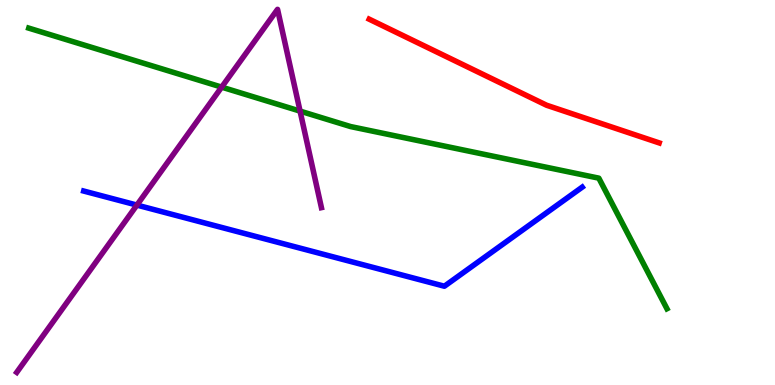[{'lines': ['blue', 'red'], 'intersections': []}, {'lines': ['green', 'red'], 'intersections': []}, {'lines': ['purple', 'red'], 'intersections': []}, {'lines': ['blue', 'green'], 'intersections': []}, {'lines': ['blue', 'purple'], 'intersections': [{'x': 1.77, 'y': 4.67}]}, {'lines': ['green', 'purple'], 'intersections': [{'x': 2.86, 'y': 7.74}, {'x': 3.87, 'y': 7.11}]}]